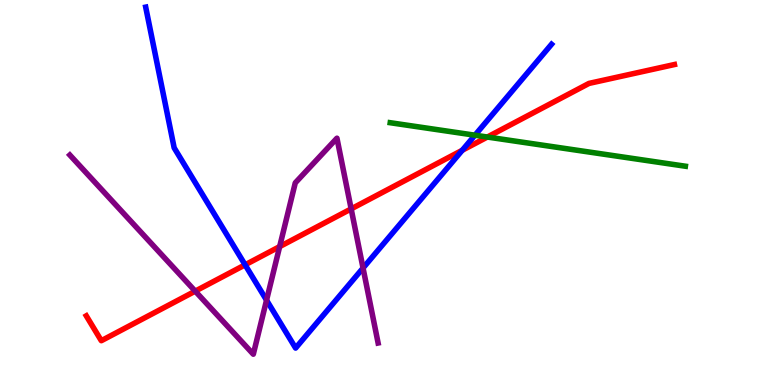[{'lines': ['blue', 'red'], 'intersections': [{'x': 3.16, 'y': 3.12}, {'x': 5.96, 'y': 6.1}]}, {'lines': ['green', 'red'], 'intersections': [{'x': 6.29, 'y': 6.44}]}, {'lines': ['purple', 'red'], 'intersections': [{'x': 2.52, 'y': 2.44}, {'x': 3.61, 'y': 3.59}, {'x': 4.53, 'y': 4.57}]}, {'lines': ['blue', 'green'], 'intersections': [{'x': 6.13, 'y': 6.49}]}, {'lines': ['blue', 'purple'], 'intersections': [{'x': 3.44, 'y': 2.2}, {'x': 4.68, 'y': 3.04}]}, {'lines': ['green', 'purple'], 'intersections': []}]